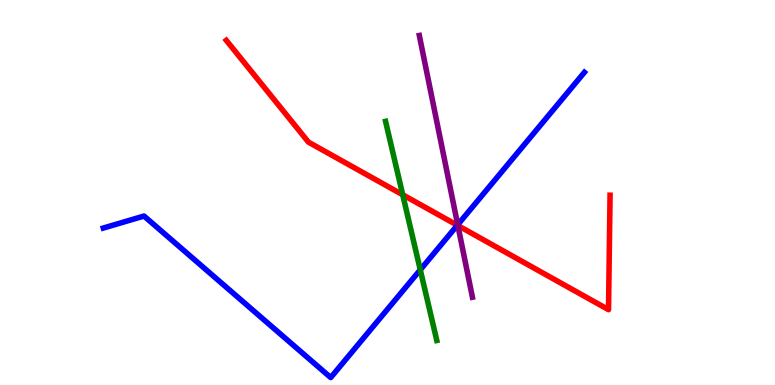[{'lines': ['blue', 'red'], 'intersections': [{'x': 5.9, 'y': 4.15}]}, {'lines': ['green', 'red'], 'intersections': [{'x': 5.2, 'y': 4.94}]}, {'lines': ['purple', 'red'], 'intersections': [{'x': 5.91, 'y': 4.14}]}, {'lines': ['blue', 'green'], 'intersections': [{'x': 5.42, 'y': 2.99}]}, {'lines': ['blue', 'purple'], 'intersections': [{'x': 5.91, 'y': 4.16}]}, {'lines': ['green', 'purple'], 'intersections': []}]